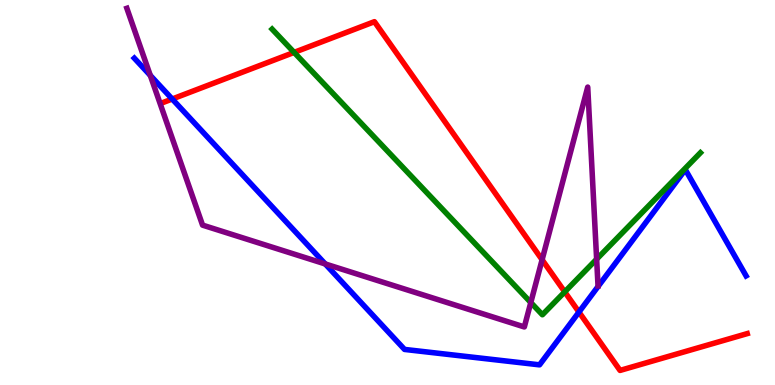[{'lines': ['blue', 'red'], 'intersections': [{'x': 2.22, 'y': 7.43}, {'x': 7.47, 'y': 1.89}]}, {'lines': ['green', 'red'], 'intersections': [{'x': 3.8, 'y': 8.64}, {'x': 7.29, 'y': 2.42}]}, {'lines': ['purple', 'red'], 'intersections': [{'x': 6.99, 'y': 3.25}]}, {'lines': ['blue', 'green'], 'intersections': []}, {'lines': ['blue', 'purple'], 'intersections': [{'x': 1.94, 'y': 8.04}, {'x': 4.2, 'y': 3.14}]}, {'lines': ['green', 'purple'], 'intersections': [{'x': 6.85, 'y': 2.14}, {'x': 7.7, 'y': 3.27}]}]